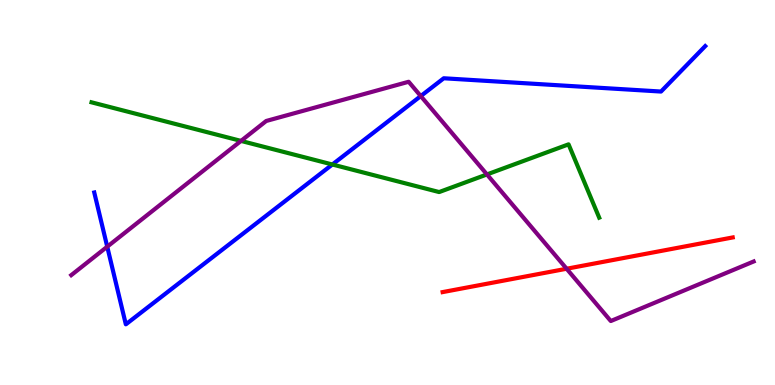[{'lines': ['blue', 'red'], 'intersections': []}, {'lines': ['green', 'red'], 'intersections': []}, {'lines': ['purple', 'red'], 'intersections': [{'x': 7.31, 'y': 3.02}]}, {'lines': ['blue', 'green'], 'intersections': [{'x': 4.29, 'y': 5.73}]}, {'lines': ['blue', 'purple'], 'intersections': [{'x': 1.38, 'y': 3.59}, {'x': 5.43, 'y': 7.5}]}, {'lines': ['green', 'purple'], 'intersections': [{'x': 3.11, 'y': 6.34}, {'x': 6.28, 'y': 5.47}]}]